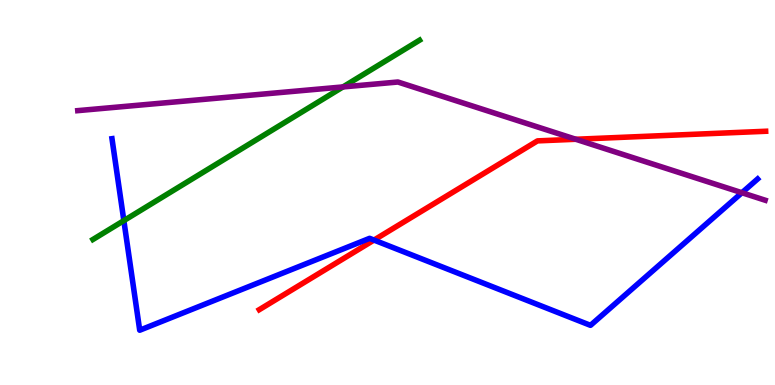[{'lines': ['blue', 'red'], 'intersections': [{'x': 4.83, 'y': 3.76}]}, {'lines': ['green', 'red'], 'intersections': []}, {'lines': ['purple', 'red'], 'intersections': [{'x': 7.43, 'y': 6.38}]}, {'lines': ['blue', 'green'], 'intersections': [{'x': 1.6, 'y': 4.27}]}, {'lines': ['blue', 'purple'], 'intersections': [{'x': 9.57, 'y': 4.99}]}, {'lines': ['green', 'purple'], 'intersections': [{'x': 4.43, 'y': 7.74}]}]